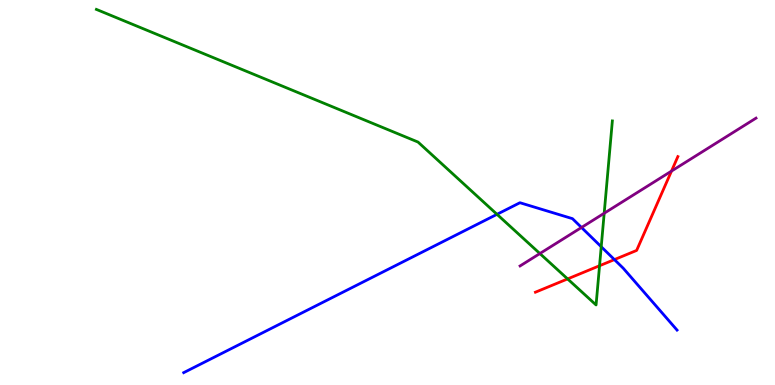[{'lines': ['blue', 'red'], 'intersections': [{'x': 7.93, 'y': 3.26}]}, {'lines': ['green', 'red'], 'intersections': [{'x': 7.32, 'y': 2.76}, {'x': 7.74, 'y': 3.1}]}, {'lines': ['purple', 'red'], 'intersections': [{'x': 8.66, 'y': 5.56}]}, {'lines': ['blue', 'green'], 'intersections': [{'x': 6.41, 'y': 4.43}, {'x': 7.76, 'y': 3.59}]}, {'lines': ['blue', 'purple'], 'intersections': [{'x': 7.5, 'y': 4.09}]}, {'lines': ['green', 'purple'], 'intersections': [{'x': 6.97, 'y': 3.41}, {'x': 7.8, 'y': 4.46}]}]